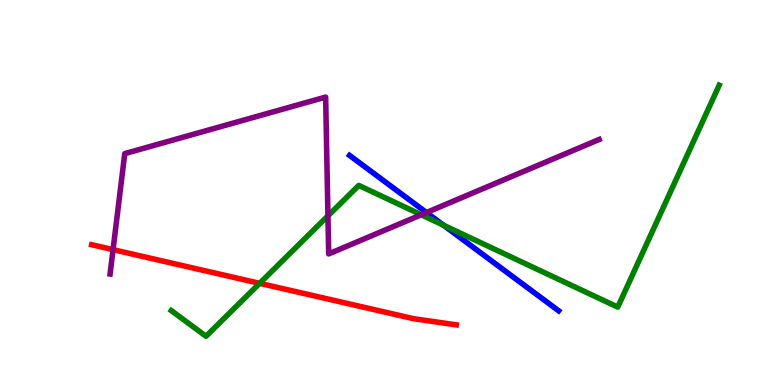[{'lines': ['blue', 'red'], 'intersections': []}, {'lines': ['green', 'red'], 'intersections': [{'x': 3.35, 'y': 2.64}]}, {'lines': ['purple', 'red'], 'intersections': [{'x': 1.46, 'y': 3.52}]}, {'lines': ['blue', 'green'], 'intersections': [{'x': 5.72, 'y': 4.15}]}, {'lines': ['blue', 'purple'], 'intersections': [{'x': 5.5, 'y': 4.48}]}, {'lines': ['green', 'purple'], 'intersections': [{'x': 4.23, 'y': 4.39}, {'x': 5.44, 'y': 4.42}]}]